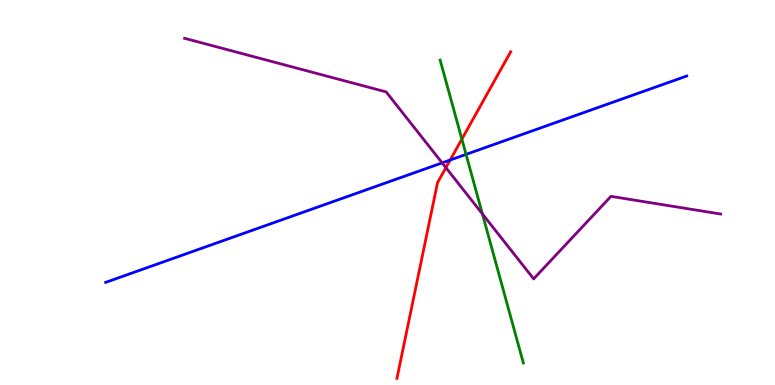[{'lines': ['blue', 'red'], 'intersections': [{'x': 5.81, 'y': 5.84}]}, {'lines': ['green', 'red'], 'intersections': [{'x': 5.96, 'y': 6.39}]}, {'lines': ['purple', 'red'], 'intersections': [{'x': 5.75, 'y': 5.65}]}, {'lines': ['blue', 'green'], 'intersections': [{'x': 6.01, 'y': 5.99}]}, {'lines': ['blue', 'purple'], 'intersections': [{'x': 5.71, 'y': 5.77}]}, {'lines': ['green', 'purple'], 'intersections': [{'x': 6.22, 'y': 4.44}]}]